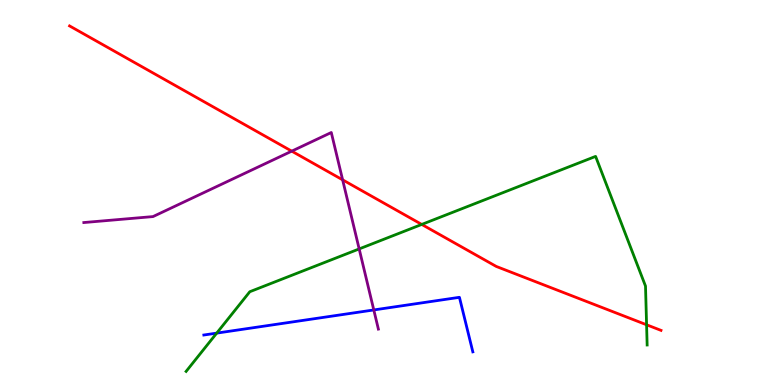[{'lines': ['blue', 'red'], 'intersections': []}, {'lines': ['green', 'red'], 'intersections': [{'x': 5.44, 'y': 4.17}, {'x': 8.34, 'y': 1.56}]}, {'lines': ['purple', 'red'], 'intersections': [{'x': 3.76, 'y': 6.07}, {'x': 4.42, 'y': 5.33}]}, {'lines': ['blue', 'green'], 'intersections': [{'x': 2.8, 'y': 1.35}]}, {'lines': ['blue', 'purple'], 'intersections': [{'x': 4.82, 'y': 1.95}]}, {'lines': ['green', 'purple'], 'intersections': [{'x': 4.63, 'y': 3.53}]}]